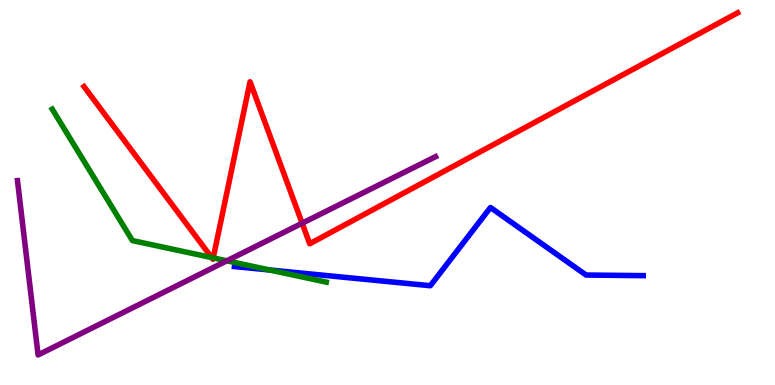[{'lines': ['blue', 'red'], 'intersections': []}, {'lines': ['green', 'red'], 'intersections': [{'x': 2.73, 'y': 3.31}, {'x': 2.75, 'y': 3.3}]}, {'lines': ['purple', 'red'], 'intersections': [{'x': 3.9, 'y': 4.2}]}, {'lines': ['blue', 'green'], 'intersections': [{'x': 3.48, 'y': 2.99}]}, {'lines': ['blue', 'purple'], 'intersections': []}, {'lines': ['green', 'purple'], 'intersections': [{'x': 2.93, 'y': 3.23}]}]